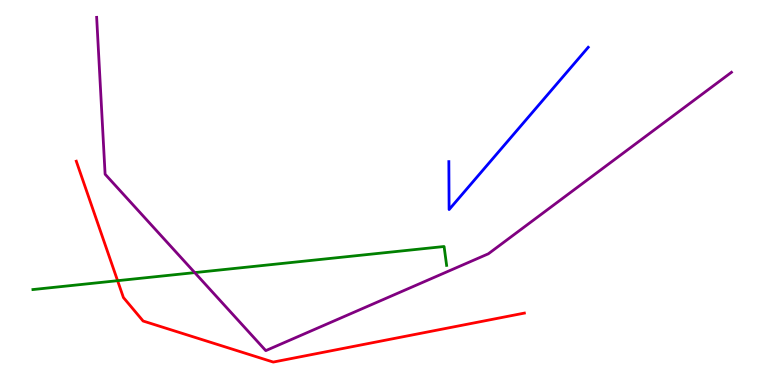[{'lines': ['blue', 'red'], 'intersections': []}, {'lines': ['green', 'red'], 'intersections': [{'x': 1.52, 'y': 2.71}]}, {'lines': ['purple', 'red'], 'intersections': []}, {'lines': ['blue', 'green'], 'intersections': []}, {'lines': ['blue', 'purple'], 'intersections': []}, {'lines': ['green', 'purple'], 'intersections': [{'x': 2.51, 'y': 2.92}]}]